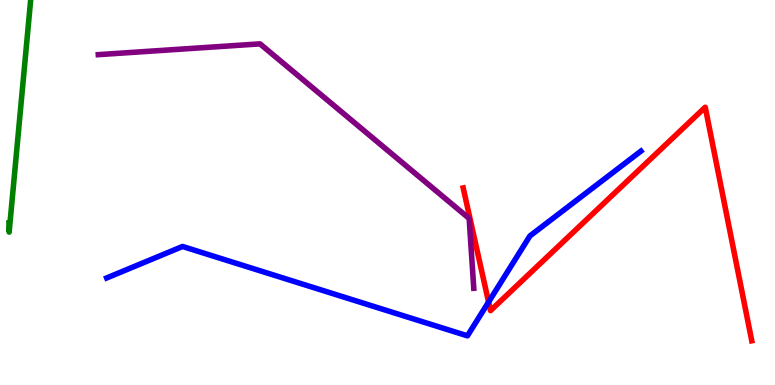[{'lines': ['blue', 'red'], 'intersections': [{'x': 6.3, 'y': 2.16}]}, {'lines': ['green', 'red'], 'intersections': []}, {'lines': ['purple', 'red'], 'intersections': []}, {'lines': ['blue', 'green'], 'intersections': []}, {'lines': ['blue', 'purple'], 'intersections': []}, {'lines': ['green', 'purple'], 'intersections': []}]